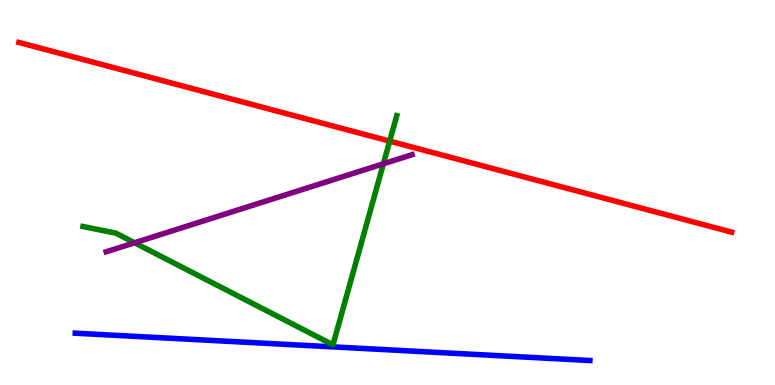[{'lines': ['blue', 'red'], 'intersections': []}, {'lines': ['green', 'red'], 'intersections': [{'x': 5.03, 'y': 6.33}]}, {'lines': ['purple', 'red'], 'intersections': []}, {'lines': ['blue', 'green'], 'intersections': []}, {'lines': ['blue', 'purple'], 'intersections': []}, {'lines': ['green', 'purple'], 'intersections': [{'x': 1.74, 'y': 3.69}, {'x': 4.95, 'y': 5.75}]}]